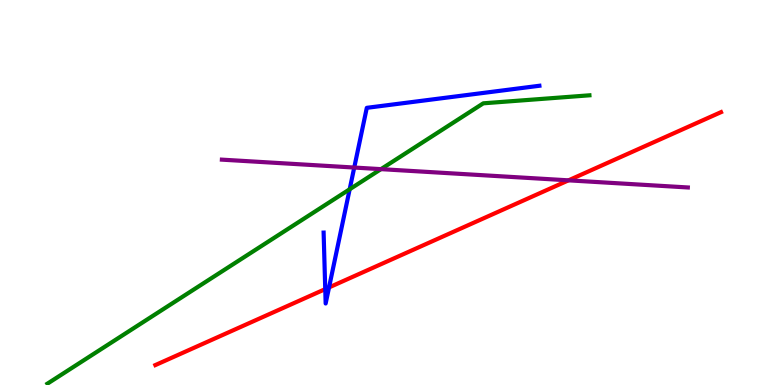[{'lines': ['blue', 'red'], 'intersections': [{'x': 4.2, 'y': 2.49}, {'x': 4.25, 'y': 2.53}]}, {'lines': ['green', 'red'], 'intersections': []}, {'lines': ['purple', 'red'], 'intersections': [{'x': 7.34, 'y': 5.32}]}, {'lines': ['blue', 'green'], 'intersections': [{'x': 4.51, 'y': 5.08}]}, {'lines': ['blue', 'purple'], 'intersections': [{'x': 4.57, 'y': 5.65}]}, {'lines': ['green', 'purple'], 'intersections': [{'x': 4.92, 'y': 5.61}]}]